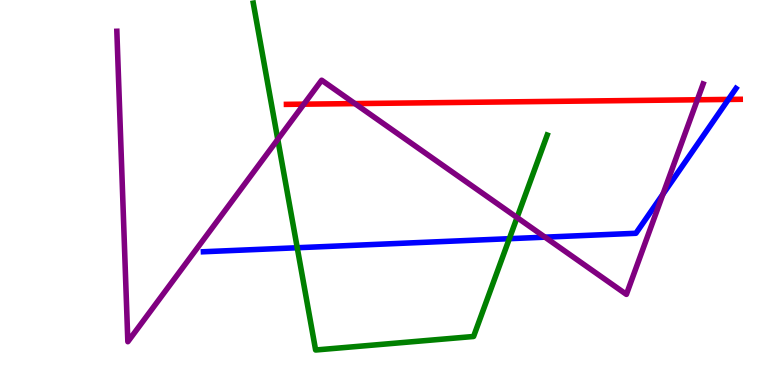[{'lines': ['blue', 'red'], 'intersections': [{'x': 9.4, 'y': 7.42}]}, {'lines': ['green', 'red'], 'intersections': []}, {'lines': ['purple', 'red'], 'intersections': [{'x': 3.92, 'y': 7.29}, {'x': 4.58, 'y': 7.31}, {'x': 9.0, 'y': 7.41}]}, {'lines': ['blue', 'green'], 'intersections': [{'x': 3.84, 'y': 3.57}, {'x': 6.57, 'y': 3.8}]}, {'lines': ['blue', 'purple'], 'intersections': [{'x': 7.03, 'y': 3.84}, {'x': 8.55, 'y': 4.96}]}, {'lines': ['green', 'purple'], 'intersections': [{'x': 3.58, 'y': 6.38}, {'x': 6.67, 'y': 4.35}]}]